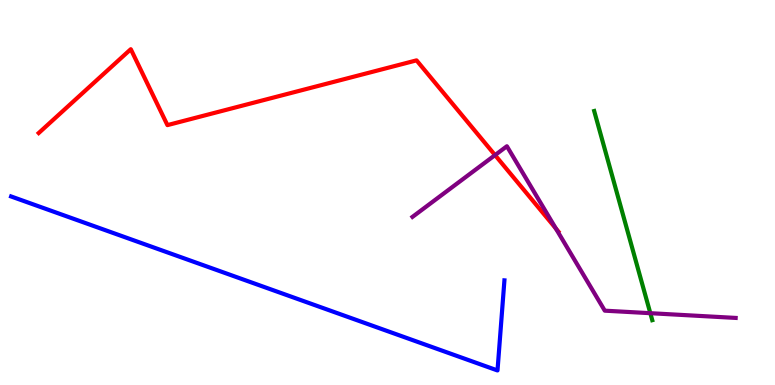[{'lines': ['blue', 'red'], 'intersections': []}, {'lines': ['green', 'red'], 'intersections': []}, {'lines': ['purple', 'red'], 'intersections': [{'x': 6.39, 'y': 5.97}, {'x': 7.17, 'y': 4.06}]}, {'lines': ['blue', 'green'], 'intersections': []}, {'lines': ['blue', 'purple'], 'intersections': []}, {'lines': ['green', 'purple'], 'intersections': [{'x': 8.39, 'y': 1.87}]}]